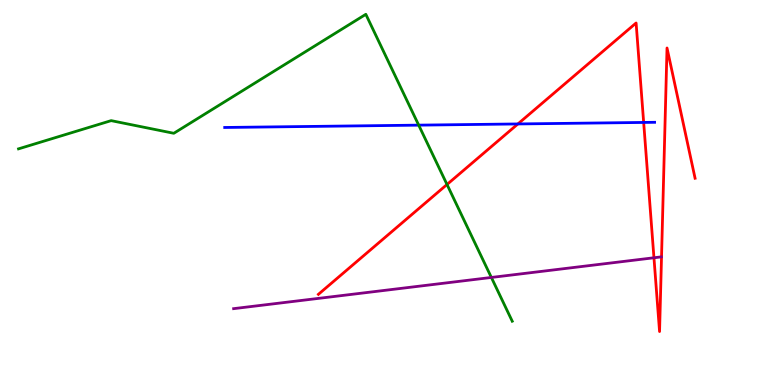[{'lines': ['blue', 'red'], 'intersections': [{'x': 6.68, 'y': 6.78}, {'x': 8.31, 'y': 6.82}]}, {'lines': ['green', 'red'], 'intersections': [{'x': 5.77, 'y': 5.21}]}, {'lines': ['purple', 'red'], 'intersections': [{'x': 8.44, 'y': 3.3}]}, {'lines': ['blue', 'green'], 'intersections': [{'x': 5.4, 'y': 6.75}]}, {'lines': ['blue', 'purple'], 'intersections': []}, {'lines': ['green', 'purple'], 'intersections': [{'x': 6.34, 'y': 2.79}]}]